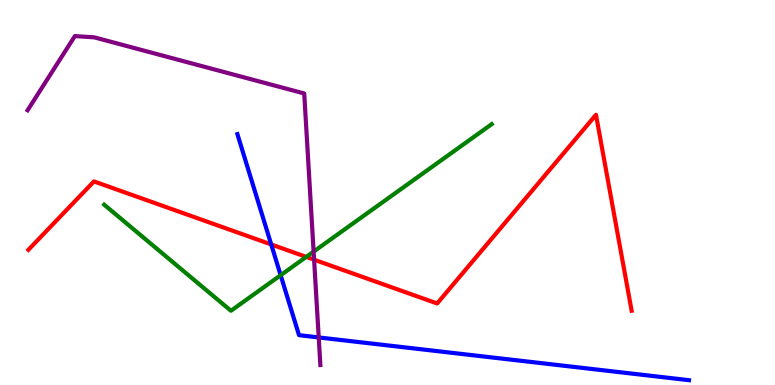[{'lines': ['blue', 'red'], 'intersections': [{'x': 3.5, 'y': 3.65}]}, {'lines': ['green', 'red'], 'intersections': [{'x': 3.95, 'y': 3.33}]}, {'lines': ['purple', 'red'], 'intersections': [{'x': 4.05, 'y': 3.25}]}, {'lines': ['blue', 'green'], 'intersections': [{'x': 3.62, 'y': 2.85}]}, {'lines': ['blue', 'purple'], 'intersections': [{'x': 4.11, 'y': 1.24}]}, {'lines': ['green', 'purple'], 'intersections': [{'x': 4.05, 'y': 3.46}]}]